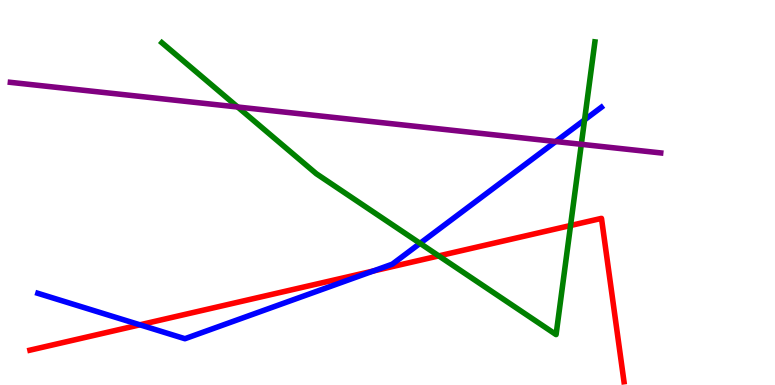[{'lines': ['blue', 'red'], 'intersections': [{'x': 1.81, 'y': 1.56}, {'x': 4.82, 'y': 2.96}]}, {'lines': ['green', 'red'], 'intersections': [{'x': 5.66, 'y': 3.35}, {'x': 7.36, 'y': 4.14}]}, {'lines': ['purple', 'red'], 'intersections': []}, {'lines': ['blue', 'green'], 'intersections': [{'x': 5.42, 'y': 3.68}, {'x': 7.54, 'y': 6.89}]}, {'lines': ['blue', 'purple'], 'intersections': [{'x': 7.17, 'y': 6.32}]}, {'lines': ['green', 'purple'], 'intersections': [{'x': 3.07, 'y': 7.22}, {'x': 7.5, 'y': 6.25}]}]